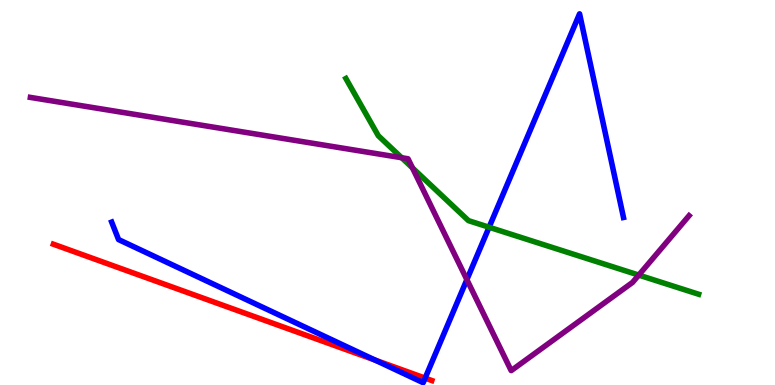[{'lines': ['blue', 'red'], 'intersections': [{'x': 4.84, 'y': 0.646}, {'x': 5.49, 'y': 0.179}]}, {'lines': ['green', 'red'], 'intersections': []}, {'lines': ['purple', 'red'], 'intersections': []}, {'lines': ['blue', 'green'], 'intersections': [{'x': 6.31, 'y': 4.1}]}, {'lines': ['blue', 'purple'], 'intersections': [{'x': 6.02, 'y': 2.74}]}, {'lines': ['green', 'purple'], 'intersections': [{'x': 5.18, 'y': 5.9}, {'x': 5.32, 'y': 5.64}, {'x': 8.24, 'y': 2.85}]}]